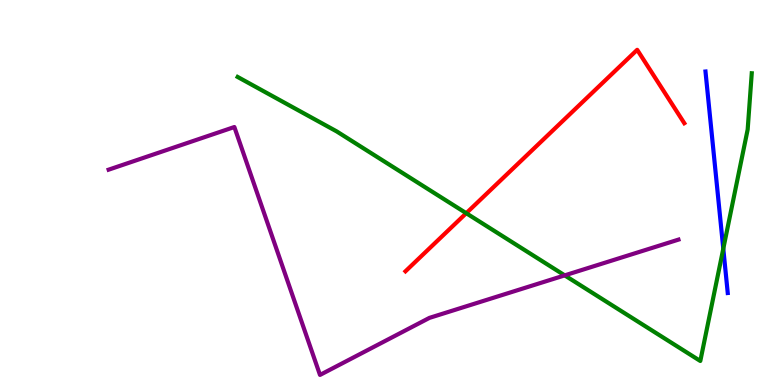[{'lines': ['blue', 'red'], 'intersections': []}, {'lines': ['green', 'red'], 'intersections': [{'x': 6.02, 'y': 4.46}]}, {'lines': ['purple', 'red'], 'intersections': []}, {'lines': ['blue', 'green'], 'intersections': [{'x': 9.33, 'y': 3.54}]}, {'lines': ['blue', 'purple'], 'intersections': []}, {'lines': ['green', 'purple'], 'intersections': [{'x': 7.29, 'y': 2.85}]}]